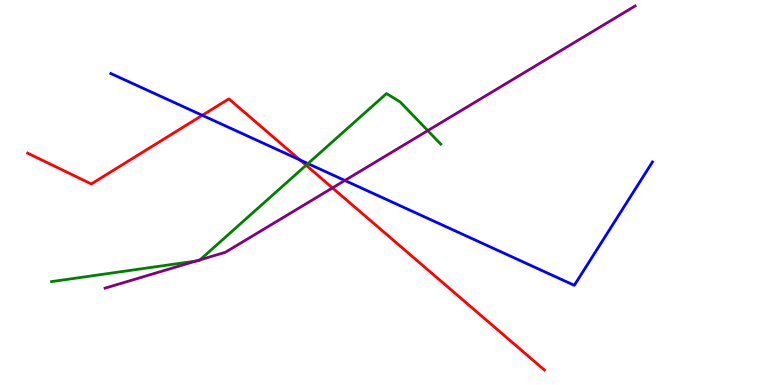[{'lines': ['blue', 'red'], 'intersections': [{'x': 2.61, 'y': 7.0}, {'x': 3.87, 'y': 5.85}]}, {'lines': ['green', 'red'], 'intersections': [{'x': 3.95, 'y': 5.71}]}, {'lines': ['purple', 'red'], 'intersections': [{'x': 4.29, 'y': 5.12}]}, {'lines': ['blue', 'green'], 'intersections': [{'x': 3.97, 'y': 5.75}]}, {'lines': ['blue', 'purple'], 'intersections': [{'x': 4.45, 'y': 5.31}]}, {'lines': ['green', 'purple'], 'intersections': [{'x': 2.53, 'y': 3.22}, {'x': 2.58, 'y': 3.25}, {'x': 5.52, 'y': 6.61}]}]